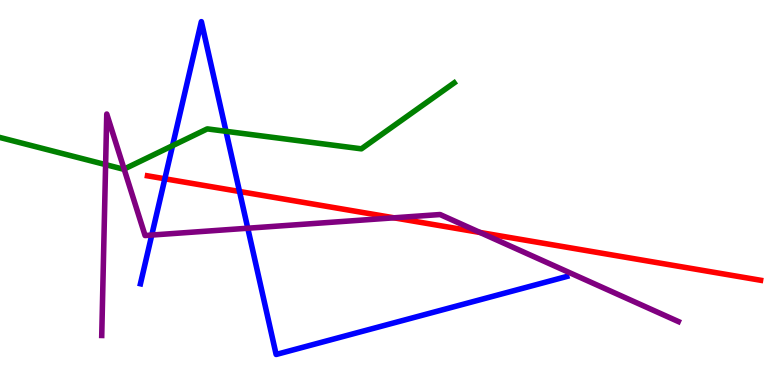[{'lines': ['blue', 'red'], 'intersections': [{'x': 2.13, 'y': 5.36}, {'x': 3.09, 'y': 5.03}]}, {'lines': ['green', 'red'], 'intersections': []}, {'lines': ['purple', 'red'], 'intersections': [{'x': 5.08, 'y': 4.34}, {'x': 6.19, 'y': 3.96}]}, {'lines': ['blue', 'green'], 'intersections': [{'x': 2.23, 'y': 6.22}, {'x': 2.92, 'y': 6.59}]}, {'lines': ['blue', 'purple'], 'intersections': [{'x': 1.96, 'y': 3.89}, {'x': 3.2, 'y': 4.07}]}, {'lines': ['green', 'purple'], 'intersections': [{'x': 1.36, 'y': 5.72}, {'x': 1.6, 'y': 5.61}]}]